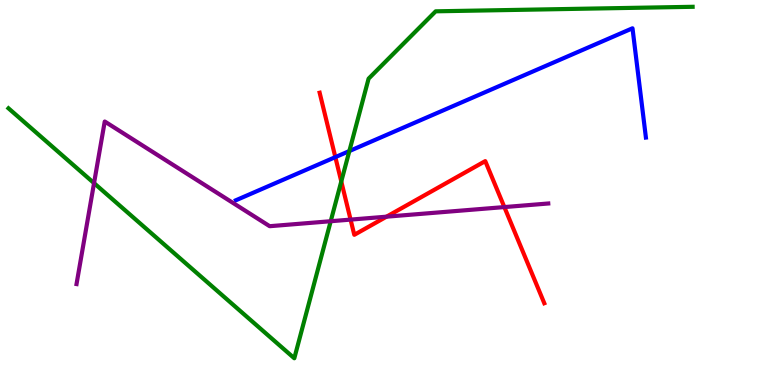[{'lines': ['blue', 'red'], 'intersections': [{'x': 4.33, 'y': 5.92}]}, {'lines': ['green', 'red'], 'intersections': [{'x': 4.4, 'y': 5.29}]}, {'lines': ['purple', 'red'], 'intersections': [{'x': 4.52, 'y': 4.3}, {'x': 4.99, 'y': 4.37}, {'x': 6.51, 'y': 4.62}]}, {'lines': ['blue', 'green'], 'intersections': [{'x': 4.51, 'y': 6.08}]}, {'lines': ['blue', 'purple'], 'intersections': []}, {'lines': ['green', 'purple'], 'intersections': [{'x': 1.21, 'y': 5.24}, {'x': 4.27, 'y': 4.25}]}]